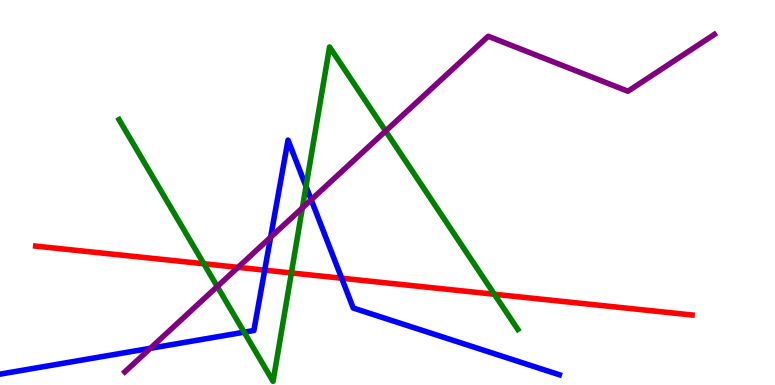[{'lines': ['blue', 'red'], 'intersections': [{'x': 3.42, 'y': 2.98}, {'x': 4.41, 'y': 2.77}]}, {'lines': ['green', 'red'], 'intersections': [{'x': 2.63, 'y': 3.15}, {'x': 3.76, 'y': 2.91}, {'x': 6.38, 'y': 2.36}]}, {'lines': ['purple', 'red'], 'intersections': [{'x': 3.07, 'y': 3.06}]}, {'lines': ['blue', 'green'], 'intersections': [{'x': 3.15, 'y': 1.37}, {'x': 3.95, 'y': 5.16}]}, {'lines': ['blue', 'purple'], 'intersections': [{'x': 1.94, 'y': 0.953}, {'x': 3.49, 'y': 3.84}, {'x': 4.02, 'y': 4.81}]}, {'lines': ['green', 'purple'], 'intersections': [{'x': 2.8, 'y': 2.56}, {'x': 3.9, 'y': 4.6}, {'x': 4.98, 'y': 6.6}]}]